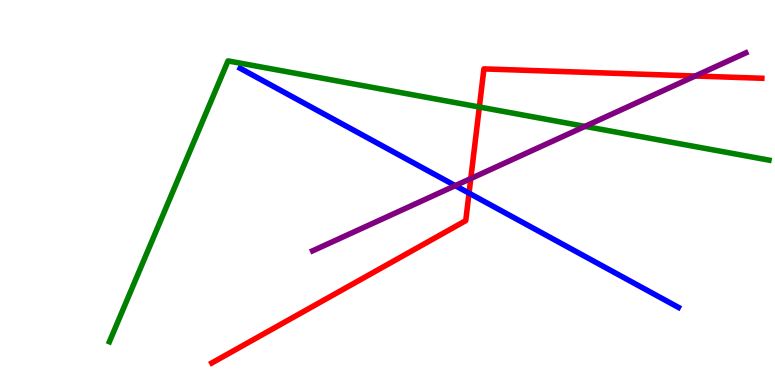[{'lines': ['blue', 'red'], 'intersections': [{'x': 6.05, 'y': 4.98}]}, {'lines': ['green', 'red'], 'intersections': [{'x': 6.19, 'y': 7.22}]}, {'lines': ['purple', 'red'], 'intersections': [{'x': 6.07, 'y': 5.36}, {'x': 8.97, 'y': 8.03}]}, {'lines': ['blue', 'green'], 'intersections': []}, {'lines': ['blue', 'purple'], 'intersections': [{'x': 5.87, 'y': 5.18}]}, {'lines': ['green', 'purple'], 'intersections': [{'x': 7.55, 'y': 6.72}]}]